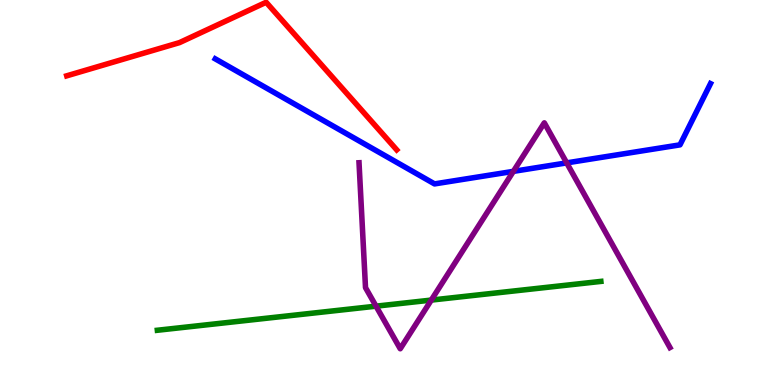[{'lines': ['blue', 'red'], 'intersections': []}, {'lines': ['green', 'red'], 'intersections': []}, {'lines': ['purple', 'red'], 'intersections': []}, {'lines': ['blue', 'green'], 'intersections': []}, {'lines': ['blue', 'purple'], 'intersections': [{'x': 6.62, 'y': 5.55}, {'x': 7.31, 'y': 5.77}]}, {'lines': ['green', 'purple'], 'intersections': [{'x': 4.85, 'y': 2.05}, {'x': 5.56, 'y': 2.21}]}]